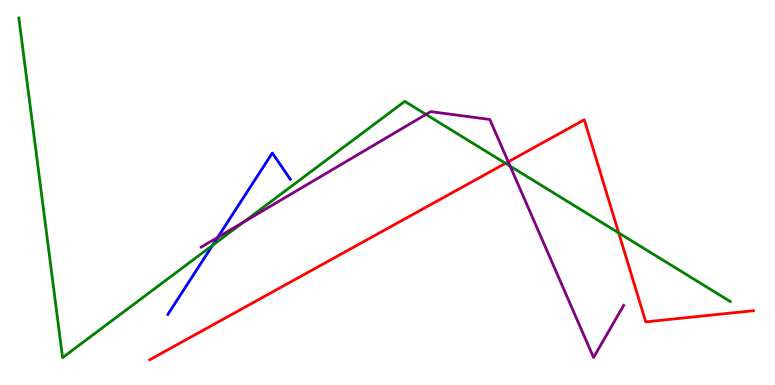[{'lines': ['blue', 'red'], 'intersections': []}, {'lines': ['green', 'red'], 'intersections': [{'x': 6.52, 'y': 5.76}, {'x': 7.98, 'y': 3.95}]}, {'lines': ['purple', 'red'], 'intersections': [{'x': 6.56, 'y': 5.8}]}, {'lines': ['blue', 'green'], 'intersections': [{'x': 2.74, 'y': 3.63}]}, {'lines': ['blue', 'purple'], 'intersections': [{'x': 2.81, 'y': 3.84}]}, {'lines': ['green', 'purple'], 'intersections': [{'x': 3.14, 'y': 4.23}, {'x': 5.5, 'y': 7.03}, {'x': 6.58, 'y': 5.68}]}]